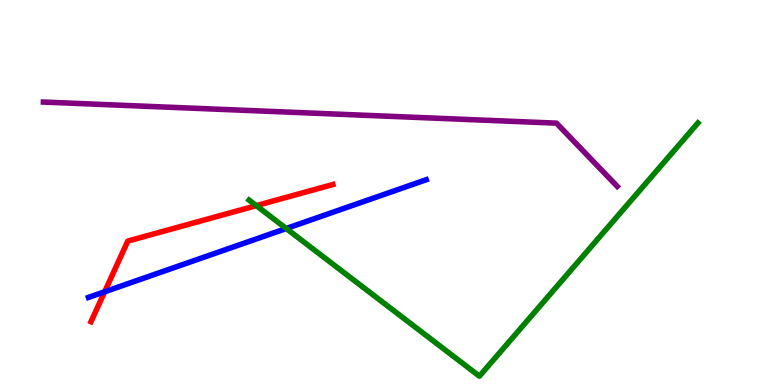[{'lines': ['blue', 'red'], 'intersections': [{'x': 1.35, 'y': 2.42}]}, {'lines': ['green', 'red'], 'intersections': [{'x': 3.31, 'y': 4.66}]}, {'lines': ['purple', 'red'], 'intersections': []}, {'lines': ['blue', 'green'], 'intersections': [{'x': 3.69, 'y': 4.06}]}, {'lines': ['blue', 'purple'], 'intersections': []}, {'lines': ['green', 'purple'], 'intersections': []}]